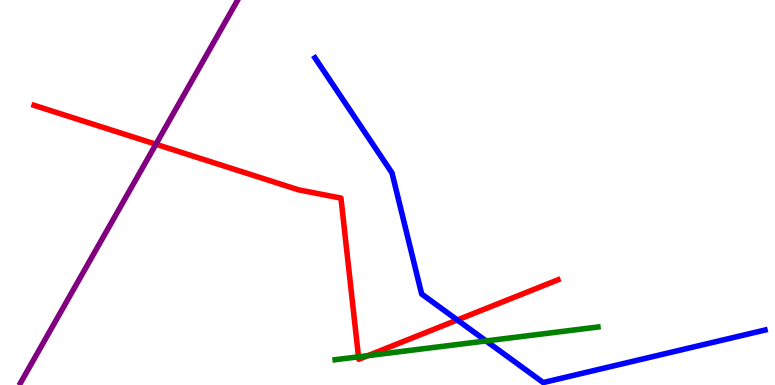[{'lines': ['blue', 'red'], 'intersections': [{'x': 5.9, 'y': 1.69}]}, {'lines': ['green', 'red'], 'intersections': [{'x': 4.63, 'y': 0.732}, {'x': 4.75, 'y': 0.762}]}, {'lines': ['purple', 'red'], 'intersections': [{'x': 2.01, 'y': 6.25}]}, {'lines': ['blue', 'green'], 'intersections': [{'x': 6.27, 'y': 1.14}]}, {'lines': ['blue', 'purple'], 'intersections': []}, {'lines': ['green', 'purple'], 'intersections': []}]